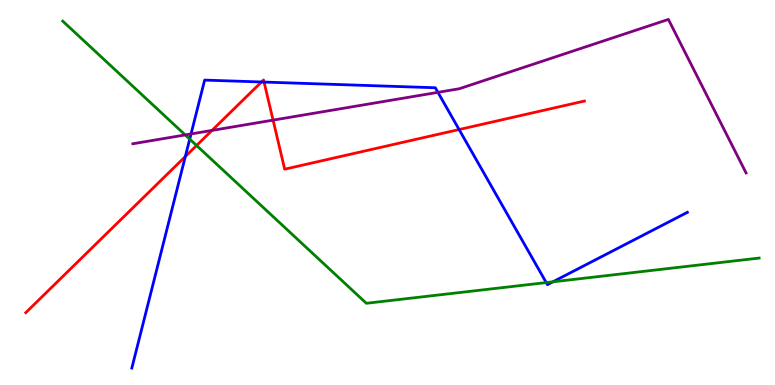[{'lines': ['blue', 'red'], 'intersections': [{'x': 2.39, 'y': 5.93}, {'x': 3.37, 'y': 7.87}, {'x': 3.41, 'y': 7.87}, {'x': 5.92, 'y': 6.64}]}, {'lines': ['green', 'red'], 'intersections': [{'x': 2.54, 'y': 6.22}]}, {'lines': ['purple', 'red'], 'intersections': [{'x': 2.74, 'y': 6.61}, {'x': 3.52, 'y': 6.88}]}, {'lines': ['blue', 'green'], 'intersections': [{'x': 2.45, 'y': 6.39}, {'x': 7.05, 'y': 2.66}, {'x': 7.13, 'y': 2.68}]}, {'lines': ['blue', 'purple'], 'intersections': [{'x': 2.46, 'y': 6.52}, {'x': 5.65, 'y': 7.6}]}, {'lines': ['green', 'purple'], 'intersections': [{'x': 2.39, 'y': 6.5}]}]